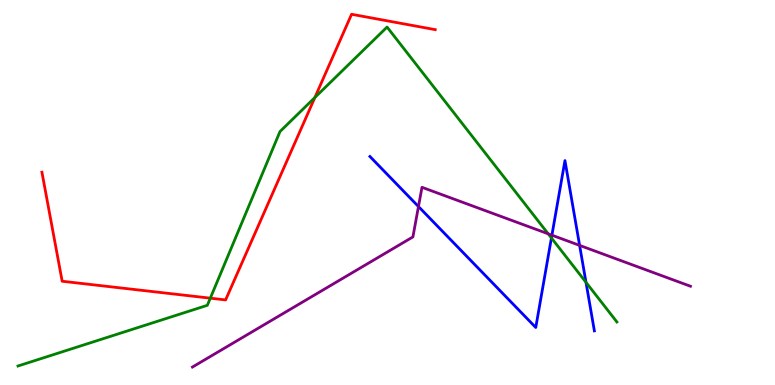[{'lines': ['blue', 'red'], 'intersections': []}, {'lines': ['green', 'red'], 'intersections': [{'x': 2.71, 'y': 2.26}, {'x': 4.06, 'y': 7.47}]}, {'lines': ['purple', 'red'], 'intersections': []}, {'lines': ['blue', 'green'], 'intersections': [{'x': 7.12, 'y': 3.82}, {'x': 7.56, 'y': 2.67}]}, {'lines': ['blue', 'purple'], 'intersections': [{'x': 5.4, 'y': 4.64}, {'x': 7.12, 'y': 3.89}, {'x': 7.48, 'y': 3.63}]}, {'lines': ['green', 'purple'], 'intersections': [{'x': 7.07, 'y': 3.93}]}]